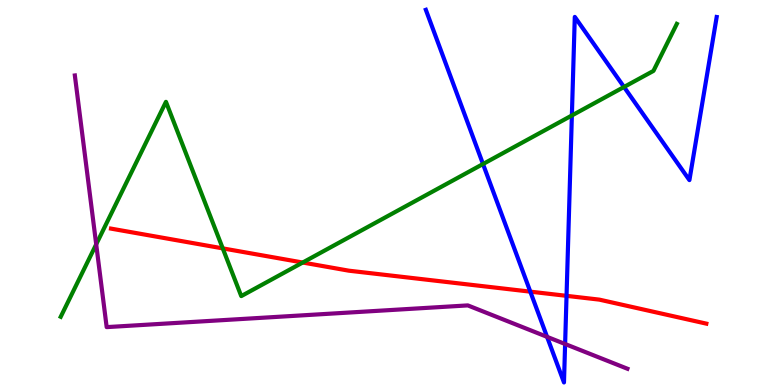[{'lines': ['blue', 'red'], 'intersections': [{'x': 6.84, 'y': 2.42}, {'x': 7.31, 'y': 2.32}]}, {'lines': ['green', 'red'], 'intersections': [{'x': 2.87, 'y': 3.55}, {'x': 3.91, 'y': 3.18}]}, {'lines': ['purple', 'red'], 'intersections': []}, {'lines': ['blue', 'green'], 'intersections': [{'x': 6.23, 'y': 5.74}, {'x': 7.38, 'y': 7.0}, {'x': 8.05, 'y': 7.74}]}, {'lines': ['blue', 'purple'], 'intersections': [{'x': 7.06, 'y': 1.25}, {'x': 7.29, 'y': 1.06}]}, {'lines': ['green', 'purple'], 'intersections': [{'x': 1.24, 'y': 3.65}]}]